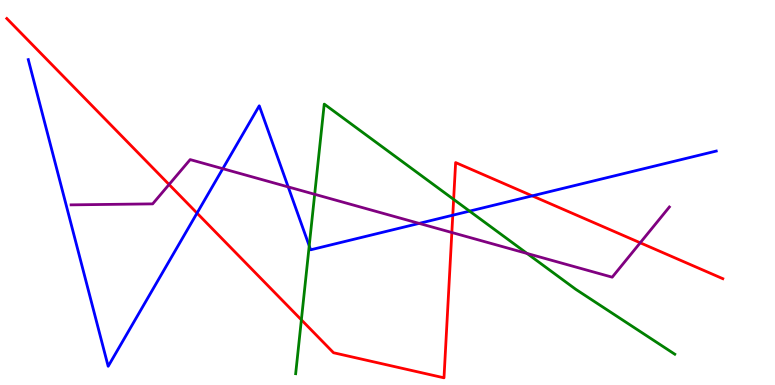[{'lines': ['blue', 'red'], 'intersections': [{'x': 2.54, 'y': 4.46}, {'x': 5.84, 'y': 4.41}, {'x': 6.87, 'y': 4.91}]}, {'lines': ['green', 'red'], 'intersections': [{'x': 3.89, 'y': 1.69}, {'x': 5.85, 'y': 4.82}]}, {'lines': ['purple', 'red'], 'intersections': [{'x': 2.18, 'y': 5.21}, {'x': 5.83, 'y': 3.96}, {'x': 8.26, 'y': 3.69}]}, {'lines': ['blue', 'green'], 'intersections': [{'x': 3.99, 'y': 3.61}, {'x': 6.06, 'y': 4.52}]}, {'lines': ['blue', 'purple'], 'intersections': [{'x': 2.87, 'y': 5.62}, {'x': 3.72, 'y': 5.15}, {'x': 5.41, 'y': 4.2}]}, {'lines': ['green', 'purple'], 'intersections': [{'x': 4.06, 'y': 4.95}, {'x': 6.8, 'y': 3.42}]}]